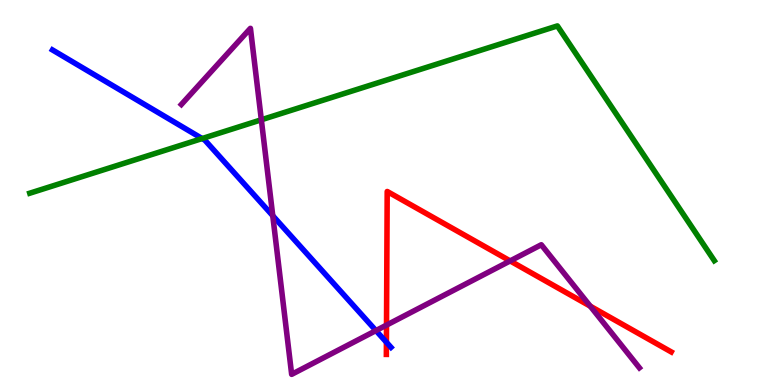[{'lines': ['blue', 'red'], 'intersections': [{'x': 4.99, 'y': 1.11}]}, {'lines': ['green', 'red'], 'intersections': []}, {'lines': ['purple', 'red'], 'intersections': [{'x': 4.99, 'y': 1.56}, {'x': 6.58, 'y': 3.22}, {'x': 7.62, 'y': 2.05}]}, {'lines': ['blue', 'green'], 'intersections': [{'x': 2.61, 'y': 6.4}]}, {'lines': ['blue', 'purple'], 'intersections': [{'x': 3.52, 'y': 4.4}, {'x': 4.85, 'y': 1.41}]}, {'lines': ['green', 'purple'], 'intersections': [{'x': 3.37, 'y': 6.89}]}]